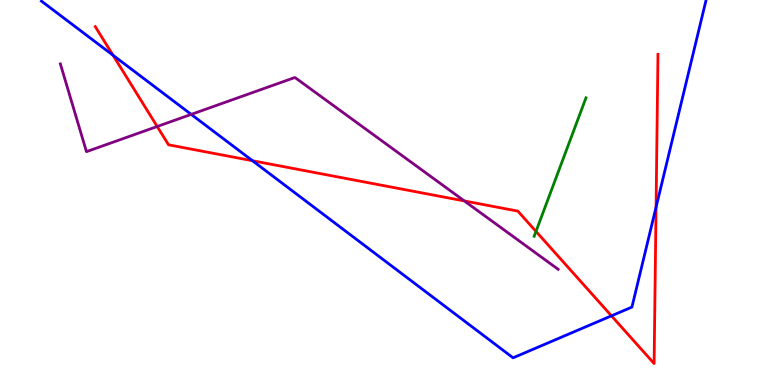[{'lines': ['blue', 'red'], 'intersections': [{'x': 1.46, 'y': 8.56}, {'x': 3.26, 'y': 5.83}, {'x': 7.89, 'y': 1.8}, {'x': 8.47, 'y': 4.62}]}, {'lines': ['green', 'red'], 'intersections': [{'x': 6.92, 'y': 3.99}]}, {'lines': ['purple', 'red'], 'intersections': [{'x': 2.03, 'y': 6.71}, {'x': 5.99, 'y': 4.78}]}, {'lines': ['blue', 'green'], 'intersections': []}, {'lines': ['blue', 'purple'], 'intersections': [{'x': 2.47, 'y': 7.03}]}, {'lines': ['green', 'purple'], 'intersections': []}]